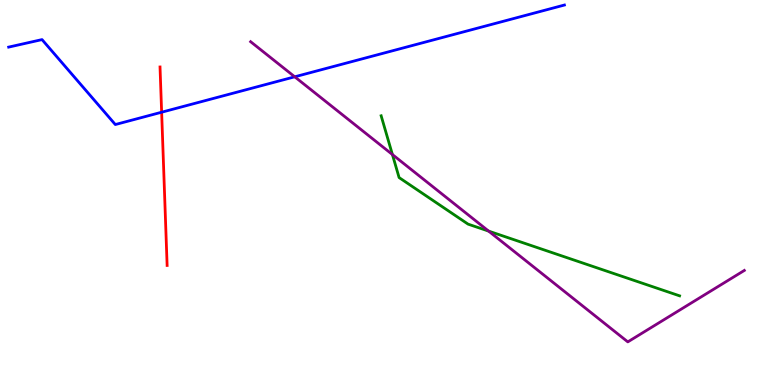[{'lines': ['blue', 'red'], 'intersections': [{'x': 2.09, 'y': 7.09}]}, {'lines': ['green', 'red'], 'intersections': []}, {'lines': ['purple', 'red'], 'intersections': []}, {'lines': ['blue', 'green'], 'intersections': []}, {'lines': ['blue', 'purple'], 'intersections': [{'x': 3.8, 'y': 8.01}]}, {'lines': ['green', 'purple'], 'intersections': [{'x': 5.06, 'y': 5.99}, {'x': 6.3, 'y': 4.0}]}]